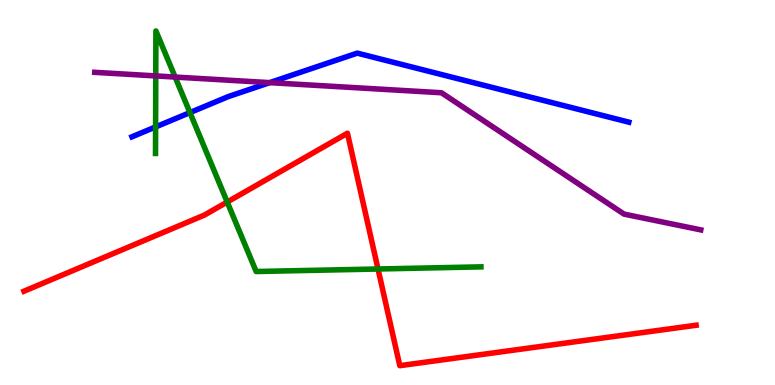[{'lines': ['blue', 'red'], 'intersections': []}, {'lines': ['green', 'red'], 'intersections': [{'x': 2.93, 'y': 4.75}, {'x': 4.88, 'y': 3.01}]}, {'lines': ['purple', 'red'], 'intersections': []}, {'lines': ['blue', 'green'], 'intersections': [{'x': 2.01, 'y': 6.7}, {'x': 2.45, 'y': 7.08}]}, {'lines': ['blue', 'purple'], 'intersections': [{'x': 3.48, 'y': 7.85}]}, {'lines': ['green', 'purple'], 'intersections': [{'x': 2.01, 'y': 8.03}, {'x': 2.26, 'y': 8.0}]}]